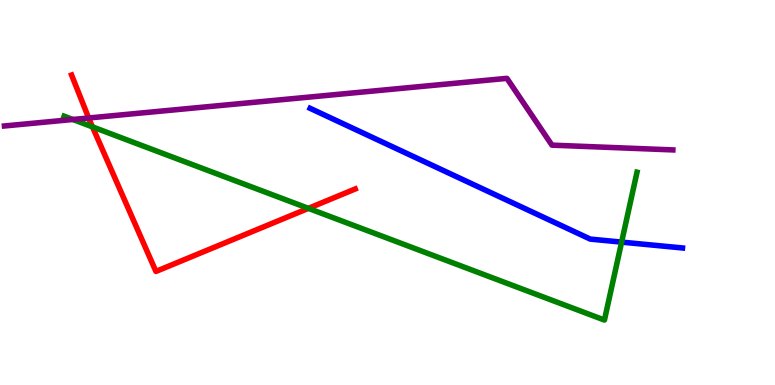[{'lines': ['blue', 'red'], 'intersections': []}, {'lines': ['green', 'red'], 'intersections': [{'x': 1.19, 'y': 6.7}, {'x': 3.98, 'y': 4.59}]}, {'lines': ['purple', 'red'], 'intersections': [{'x': 1.14, 'y': 6.94}]}, {'lines': ['blue', 'green'], 'intersections': [{'x': 8.02, 'y': 3.71}]}, {'lines': ['blue', 'purple'], 'intersections': []}, {'lines': ['green', 'purple'], 'intersections': [{'x': 0.94, 'y': 6.9}]}]